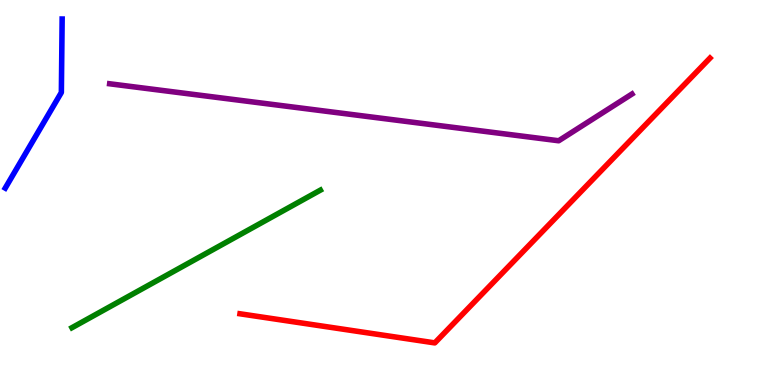[{'lines': ['blue', 'red'], 'intersections': []}, {'lines': ['green', 'red'], 'intersections': []}, {'lines': ['purple', 'red'], 'intersections': []}, {'lines': ['blue', 'green'], 'intersections': []}, {'lines': ['blue', 'purple'], 'intersections': []}, {'lines': ['green', 'purple'], 'intersections': []}]